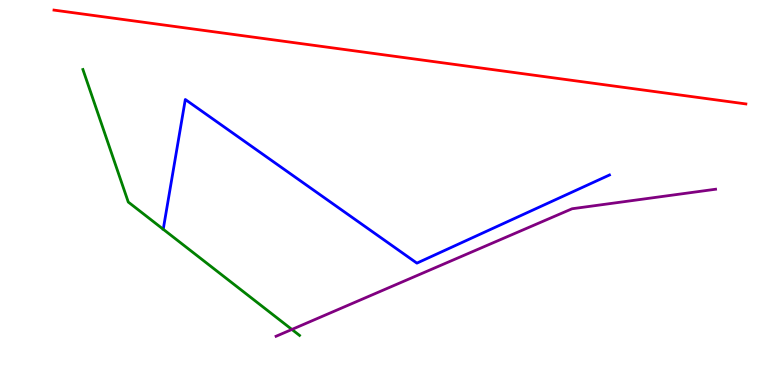[{'lines': ['blue', 'red'], 'intersections': []}, {'lines': ['green', 'red'], 'intersections': []}, {'lines': ['purple', 'red'], 'intersections': []}, {'lines': ['blue', 'green'], 'intersections': []}, {'lines': ['blue', 'purple'], 'intersections': []}, {'lines': ['green', 'purple'], 'intersections': [{'x': 3.77, 'y': 1.44}]}]